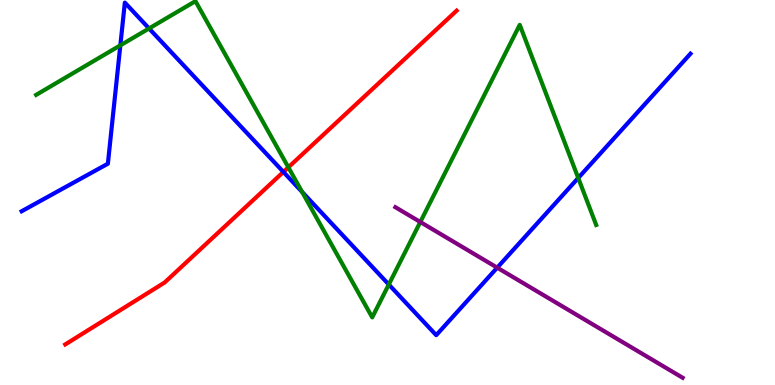[{'lines': ['blue', 'red'], 'intersections': [{'x': 3.66, 'y': 5.53}]}, {'lines': ['green', 'red'], 'intersections': [{'x': 3.72, 'y': 5.65}]}, {'lines': ['purple', 'red'], 'intersections': []}, {'lines': ['blue', 'green'], 'intersections': [{'x': 1.55, 'y': 8.82}, {'x': 1.92, 'y': 9.26}, {'x': 3.9, 'y': 5.01}, {'x': 5.02, 'y': 2.61}, {'x': 7.46, 'y': 5.38}]}, {'lines': ['blue', 'purple'], 'intersections': [{'x': 6.42, 'y': 3.05}]}, {'lines': ['green', 'purple'], 'intersections': [{'x': 5.42, 'y': 4.23}]}]